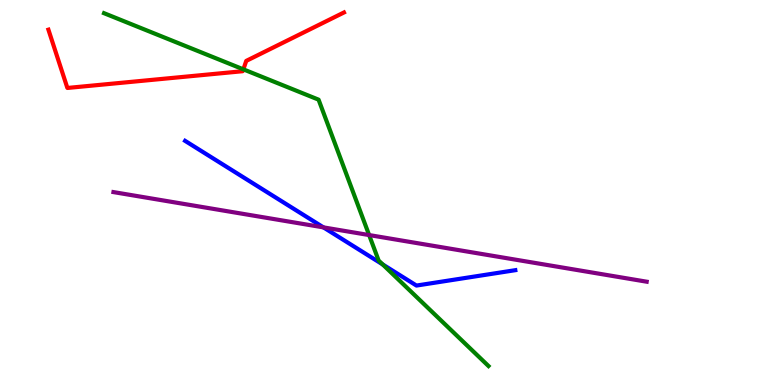[{'lines': ['blue', 'red'], 'intersections': []}, {'lines': ['green', 'red'], 'intersections': [{'x': 3.14, 'y': 8.2}]}, {'lines': ['purple', 'red'], 'intersections': []}, {'lines': ['blue', 'green'], 'intersections': [{'x': 4.94, 'y': 3.13}]}, {'lines': ['blue', 'purple'], 'intersections': [{'x': 4.17, 'y': 4.09}]}, {'lines': ['green', 'purple'], 'intersections': [{'x': 4.76, 'y': 3.89}]}]